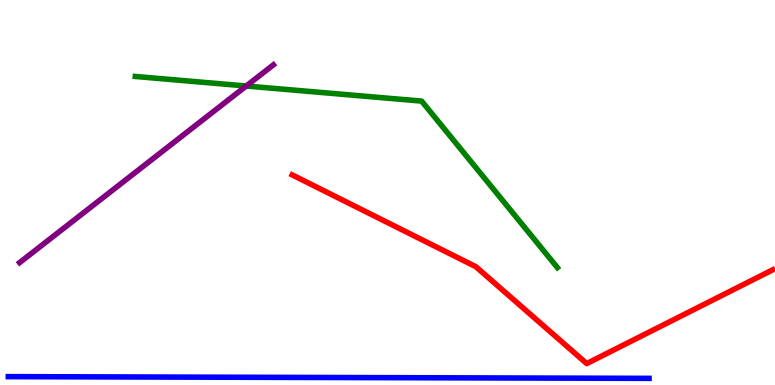[{'lines': ['blue', 'red'], 'intersections': []}, {'lines': ['green', 'red'], 'intersections': []}, {'lines': ['purple', 'red'], 'intersections': []}, {'lines': ['blue', 'green'], 'intersections': []}, {'lines': ['blue', 'purple'], 'intersections': []}, {'lines': ['green', 'purple'], 'intersections': [{'x': 3.18, 'y': 7.77}]}]